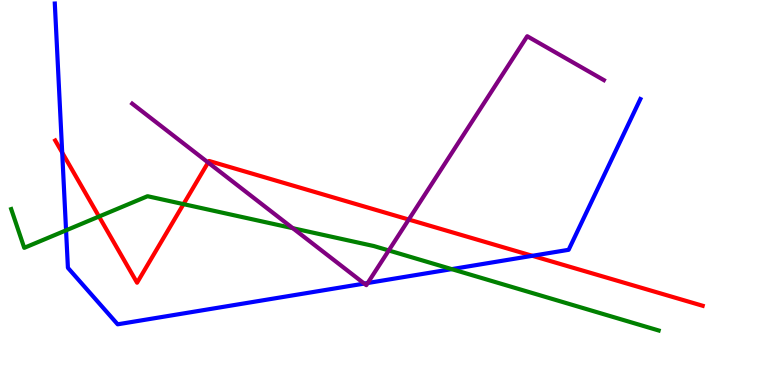[{'lines': ['blue', 'red'], 'intersections': [{'x': 0.803, 'y': 6.04}, {'x': 6.87, 'y': 3.36}]}, {'lines': ['green', 'red'], 'intersections': [{'x': 1.28, 'y': 4.38}, {'x': 2.37, 'y': 4.7}]}, {'lines': ['purple', 'red'], 'intersections': [{'x': 2.69, 'y': 5.78}, {'x': 5.27, 'y': 4.3}]}, {'lines': ['blue', 'green'], 'intersections': [{'x': 0.852, 'y': 4.02}, {'x': 5.83, 'y': 3.01}]}, {'lines': ['blue', 'purple'], 'intersections': [{'x': 4.7, 'y': 2.63}, {'x': 4.74, 'y': 2.65}]}, {'lines': ['green', 'purple'], 'intersections': [{'x': 3.78, 'y': 4.07}, {'x': 5.02, 'y': 3.49}]}]